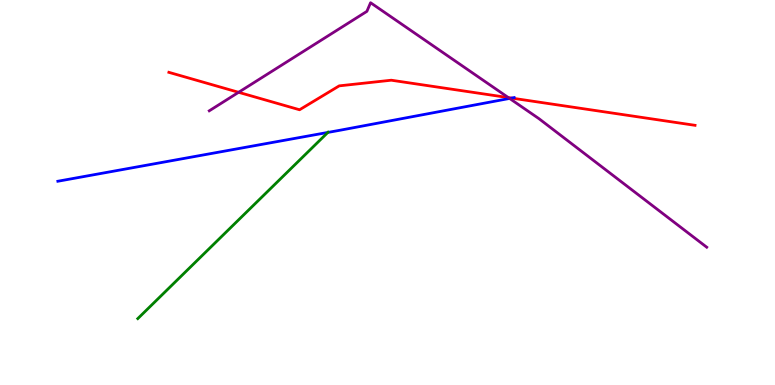[{'lines': ['blue', 'red'], 'intersections': [{'x': 6.6, 'y': 7.45}]}, {'lines': ['green', 'red'], 'intersections': []}, {'lines': ['purple', 'red'], 'intersections': [{'x': 3.08, 'y': 7.6}, {'x': 6.56, 'y': 7.46}]}, {'lines': ['blue', 'green'], 'intersections': [{'x': 4.23, 'y': 6.56}]}, {'lines': ['blue', 'purple'], 'intersections': [{'x': 6.58, 'y': 7.44}]}, {'lines': ['green', 'purple'], 'intersections': []}]